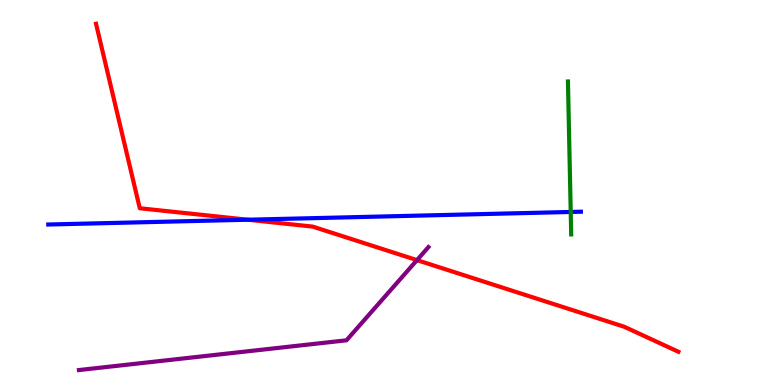[{'lines': ['blue', 'red'], 'intersections': [{'x': 3.2, 'y': 4.29}]}, {'lines': ['green', 'red'], 'intersections': []}, {'lines': ['purple', 'red'], 'intersections': [{'x': 5.38, 'y': 3.24}]}, {'lines': ['blue', 'green'], 'intersections': [{'x': 7.36, 'y': 4.49}]}, {'lines': ['blue', 'purple'], 'intersections': []}, {'lines': ['green', 'purple'], 'intersections': []}]